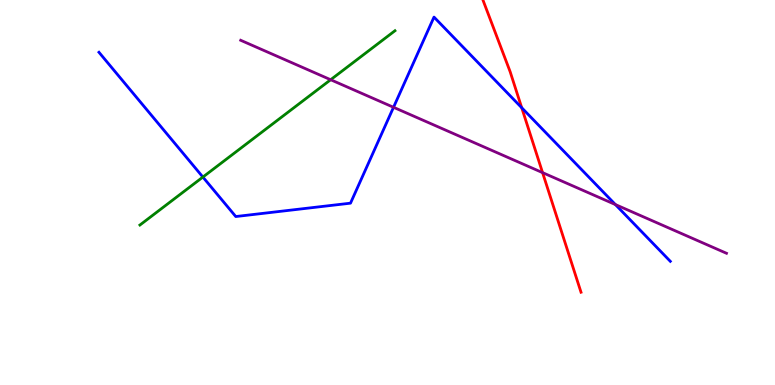[{'lines': ['blue', 'red'], 'intersections': [{'x': 6.73, 'y': 7.2}]}, {'lines': ['green', 'red'], 'intersections': []}, {'lines': ['purple', 'red'], 'intersections': [{'x': 7.0, 'y': 5.52}]}, {'lines': ['blue', 'green'], 'intersections': [{'x': 2.62, 'y': 5.4}]}, {'lines': ['blue', 'purple'], 'intersections': [{'x': 5.08, 'y': 7.21}, {'x': 7.94, 'y': 4.69}]}, {'lines': ['green', 'purple'], 'intersections': [{'x': 4.27, 'y': 7.93}]}]